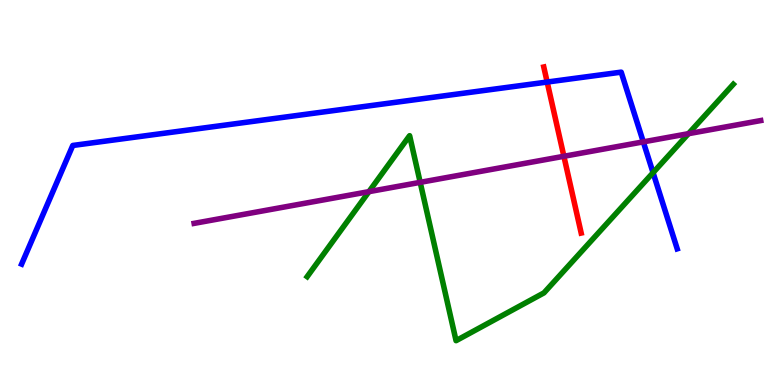[{'lines': ['blue', 'red'], 'intersections': [{'x': 7.06, 'y': 7.87}]}, {'lines': ['green', 'red'], 'intersections': []}, {'lines': ['purple', 'red'], 'intersections': [{'x': 7.28, 'y': 5.94}]}, {'lines': ['blue', 'green'], 'intersections': [{'x': 8.43, 'y': 5.51}]}, {'lines': ['blue', 'purple'], 'intersections': [{'x': 8.3, 'y': 6.32}]}, {'lines': ['green', 'purple'], 'intersections': [{'x': 4.76, 'y': 5.02}, {'x': 5.42, 'y': 5.26}, {'x': 8.88, 'y': 6.53}]}]